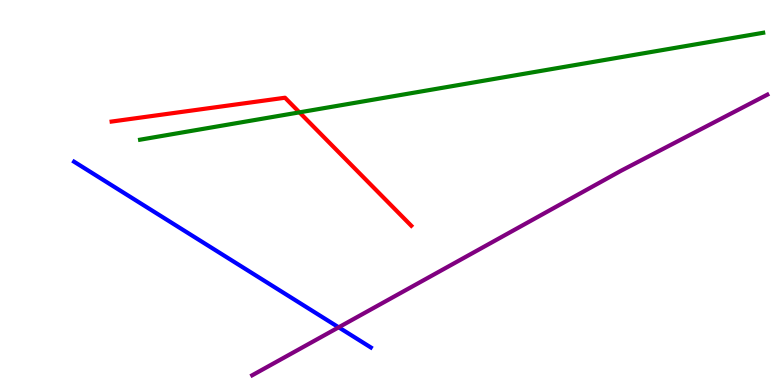[{'lines': ['blue', 'red'], 'intersections': []}, {'lines': ['green', 'red'], 'intersections': [{'x': 3.86, 'y': 7.08}]}, {'lines': ['purple', 'red'], 'intersections': []}, {'lines': ['blue', 'green'], 'intersections': []}, {'lines': ['blue', 'purple'], 'intersections': [{'x': 4.37, 'y': 1.5}]}, {'lines': ['green', 'purple'], 'intersections': []}]